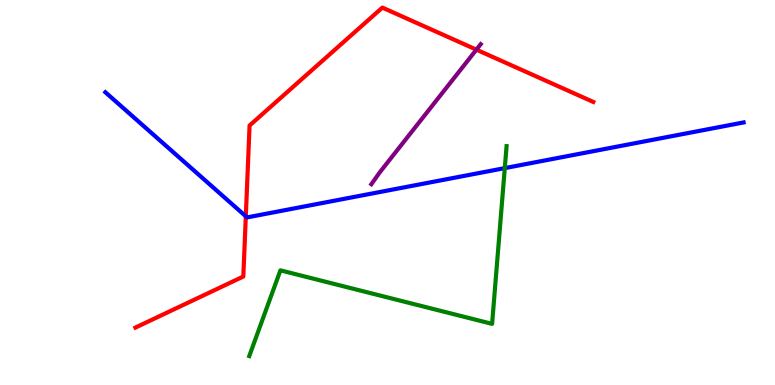[{'lines': ['blue', 'red'], 'intersections': [{'x': 3.17, 'y': 4.38}]}, {'lines': ['green', 'red'], 'intersections': []}, {'lines': ['purple', 'red'], 'intersections': [{'x': 6.15, 'y': 8.71}]}, {'lines': ['blue', 'green'], 'intersections': [{'x': 6.51, 'y': 5.63}]}, {'lines': ['blue', 'purple'], 'intersections': []}, {'lines': ['green', 'purple'], 'intersections': []}]